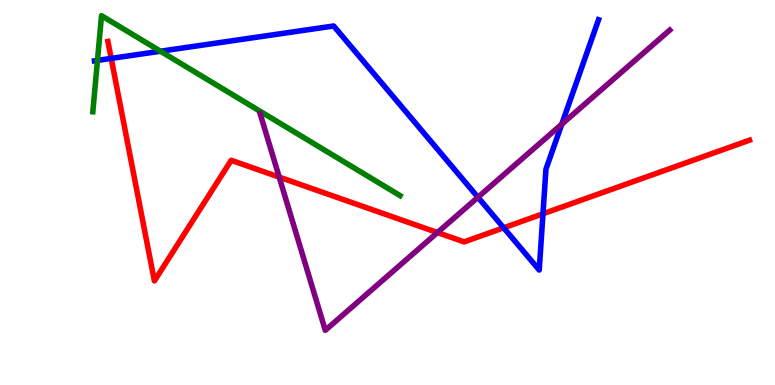[{'lines': ['blue', 'red'], 'intersections': [{'x': 1.43, 'y': 8.48}, {'x': 6.5, 'y': 4.08}, {'x': 7.01, 'y': 4.45}]}, {'lines': ['green', 'red'], 'intersections': []}, {'lines': ['purple', 'red'], 'intersections': [{'x': 3.6, 'y': 5.4}, {'x': 5.64, 'y': 3.96}]}, {'lines': ['blue', 'green'], 'intersections': [{'x': 1.26, 'y': 8.43}, {'x': 2.07, 'y': 8.67}]}, {'lines': ['blue', 'purple'], 'intersections': [{'x': 6.17, 'y': 4.88}, {'x': 7.25, 'y': 6.77}]}, {'lines': ['green', 'purple'], 'intersections': []}]